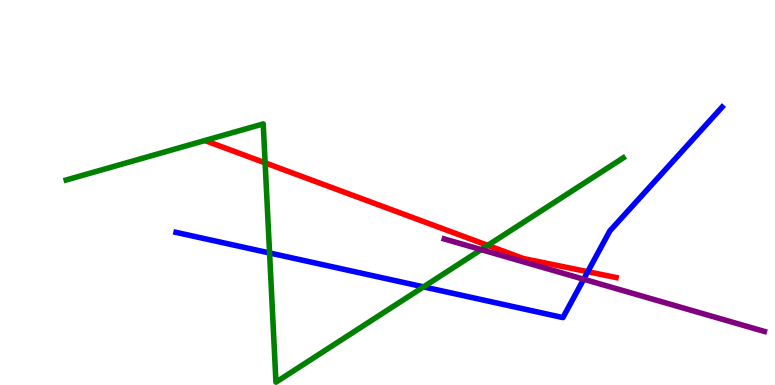[{'lines': ['blue', 'red'], 'intersections': [{'x': 7.58, 'y': 2.94}]}, {'lines': ['green', 'red'], 'intersections': [{'x': 3.42, 'y': 5.77}, {'x': 6.29, 'y': 3.63}]}, {'lines': ['purple', 'red'], 'intersections': []}, {'lines': ['blue', 'green'], 'intersections': [{'x': 3.48, 'y': 3.43}, {'x': 5.46, 'y': 2.55}]}, {'lines': ['blue', 'purple'], 'intersections': [{'x': 7.53, 'y': 2.75}]}, {'lines': ['green', 'purple'], 'intersections': [{'x': 6.21, 'y': 3.52}]}]